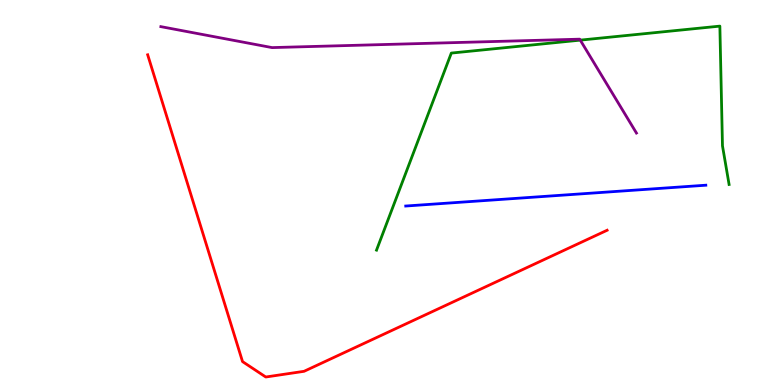[{'lines': ['blue', 'red'], 'intersections': []}, {'lines': ['green', 'red'], 'intersections': []}, {'lines': ['purple', 'red'], 'intersections': []}, {'lines': ['blue', 'green'], 'intersections': []}, {'lines': ['blue', 'purple'], 'intersections': []}, {'lines': ['green', 'purple'], 'intersections': [{'x': 7.49, 'y': 8.96}]}]